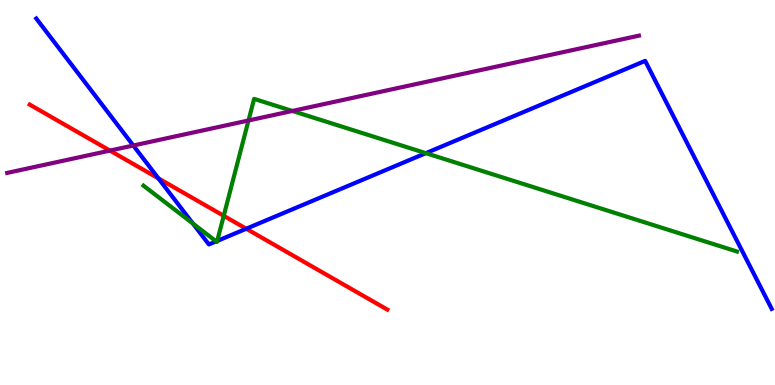[{'lines': ['blue', 'red'], 'intersections': [{'x': 2.04, 'y': 5.37}, {'x': 3.18, 'y': 4.06}]}, {'lines': ['green', 'red'], 'intersections': [{'x': 2.89, 'y': 4.39}]}, {'lines': ['purple', 'red'], 'intersections': [{'x': 1.42, 'y': 6.09}]}, {'lines': ['blue', 'green'], 'intersections': [{'x': 2.49, 'y': 4.19}, {'x': 2.79, 'y': 3.73}, {'x': 2.8, 'y': 3.74}, {'x': 5.49, 'y': 6.02}]}, {'lines': ['blue', 'purple'], 'intersections': [{'x': 1.72, 'y': 6.22}]}, {'lines': ['green', 'purple'], 'intersections': [{'x': 3.21, 'y': 6.87}, {'x': 3.77, 'y': 7.12}]}]